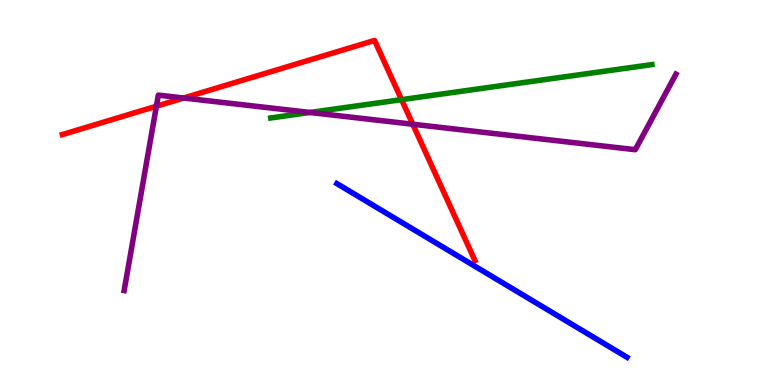[{'lines': ['blue', 'red'], 'intersections': []}, {'lines': ['green', 'red'], 'intersections': [{'x': 5.18, 'y': 7.41}]}, {'lines': ['purple', 'red'], 'intersections': [{'x': 2.02, 'y': 7.24}, {'x': 2.37, 'y': 7.45}, {'x': 5.33, 'y': 6.77}]}, {'lines': ['blue', 'green'], 'intersections': []}, {'lines': ['blue', 'purple'], 'intersections': []}, {'lines': ['green', 'purple'], 'intersections': [{'x': 4.0, 'y': 7.08}]}]